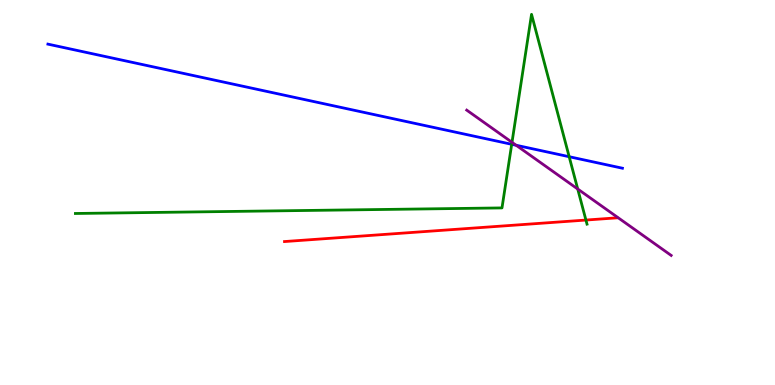[{'lines': ['blue', 'red'], 'intersections': []}, {'lines': ['green', 'red'], 'intersections': [{'x': 7.56, 'y': 4.28}]}, {'lines': ['purple', 'red'], 'intersections': []}, {'lines': ['blue', 'green'], 'intersections': [{'x': 6.6, 'y': 6.25}, {'x': 7.34, 'y': 5.93}]}, {'lines': ['blue', 'purple'], 'intersections': [{'x': 6.66, 'y': 6.23}]}, {'lines': ['green', 'purple'], 'intersections': [{'x': 6.61, 'y': 6.3}, {'x': 7.45, 'y': 5.09}]}]